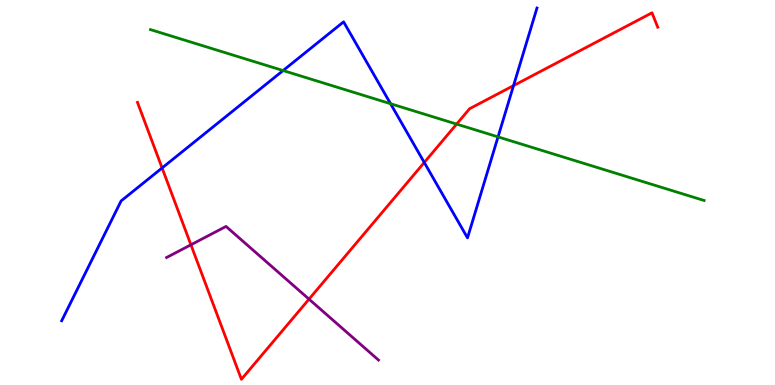[{'lines': ['blue', 'red'], 'intersections': [{'x': 2.09, 'y': 5.64}, {'x': 5.47, 'y': 5.78}, {'x': 6.63, 'y': 7.78}]}, {'lines': ['green', 'red'], 'intersections': [{'x': 5.89, 'y': 6.78}]}, {'lines': ['purple', 'red'], 'intersections': [{'x': 2.46, 'y': 3.64}, {'x': 3.99, 'y': 2.23}]}, {'lines': ['blue', 'green'], 'intersections': [{'x': 3.65, 'y': 8.17}, {'x': 5.04, 'y': 7.31}, {'x': 6.43, 'y': 6.44}]}, {'lines': ['blue', 'purple'], 'intersections': []}, {'lines': ['green', 'purple'], 'intersections': []}]